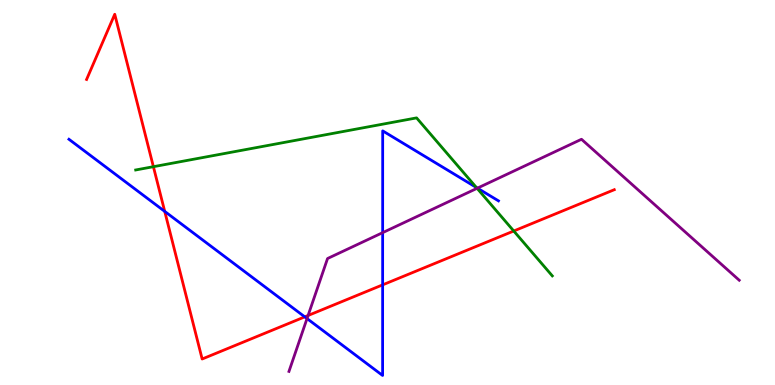[{'lines': ['blue', 'red'], 'intersections': [{'x': 2.13, 'y': 4.51}, {'x': 3.93, 'y': 1.77}, {'x': 4.94, 'y': 2.6}]}, {'lines': ['green', 'red'], 'intersections': [{'x': 1.98, 'y': 5.67}, {'x': 6.63, 'y': 4.0}]}, {'lines': ['purple', 'red'], 'intersections': [{'x': 3.98, 'y': 1.81}]}, {'lines': ['blue', 'green'], 'intersections': [{'x': 6.15, 'y': 5.13}]}, {'lines': ['blue', 'purple'], 'intersections': [{'x': 3.96, 'y': 1.73}, {'x': 4.94, 'y': 3.96}, {'x': 6.16, 'y': 5.11}]}, {'lines': ['green', 'purple'], 'intersections': [{'x': 6.16, 'y': 5.11}]}]